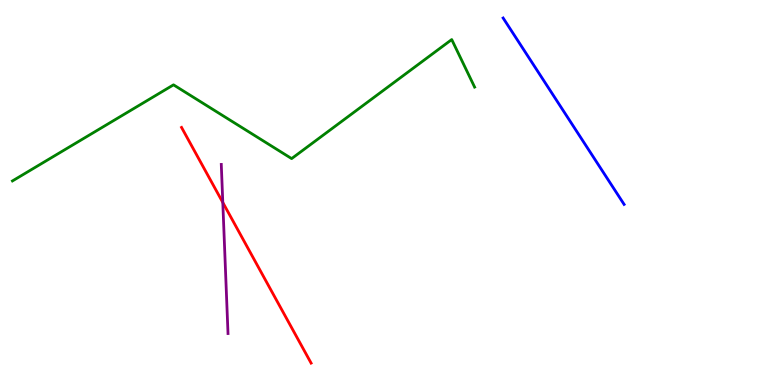[{'lines': ['blue', 'red'], 'intersections': []}, {'lines': ['green', 'red'], 'intersections': []}, {'lines': ['purple', 'red'], 'intersections': [{'x': 2.87, 'y': 4.74}]}, {'lines': ['blue', 'green'], 'intersections': []}, {'lines': ['blue', 'purple'], 'intersections': []}, {'lines': ['green', 'purple'], 'intersections': []}]